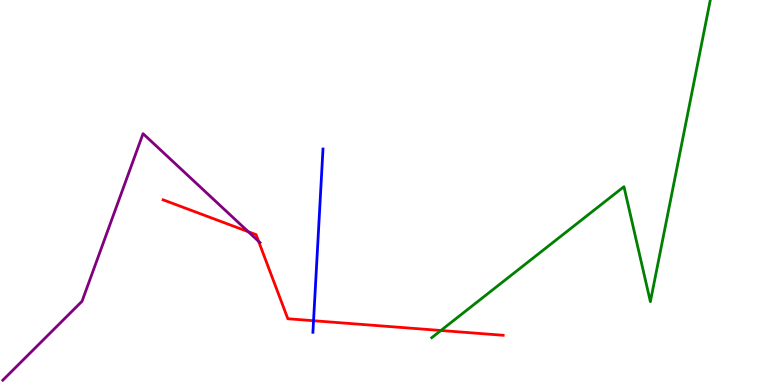[{'lines': ['blue', 'red'], 'intersections': [{'x': 4.05, 'y': 1.67}]}, {'lines': ['green', 'red'], 'intersections': [{'x': 5.69, 'y': 1.42}]}, {'lines': ['purple', 'red'], 'intersections': [{'x': 3.2, 'y': 3.98}, {'x': 3.34, 'y': 3.73}]}, {'lines': ['blue', 'green'], 'intersections': []}, {'lines': ['blue', 'purple'], 'intersections': []}, {'lines': ['green', 'purple'], 'intersections': []}]